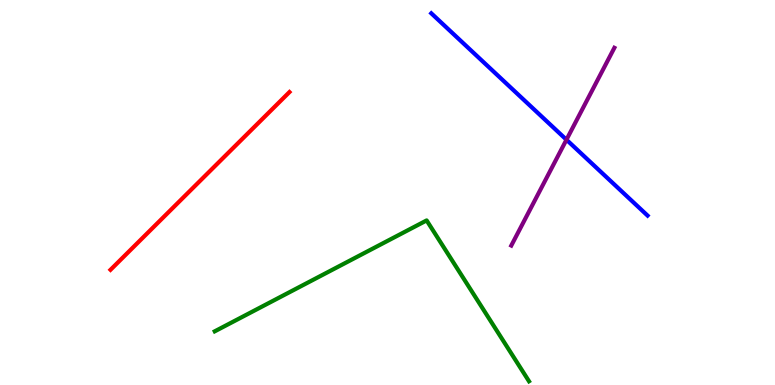[{'lines': ['blue', 'red'], 'intersections': []}, {'lines': ['green', 'red'], 'intersections': []}, {'lines': ['purple', 'red'], 'intersections': []}, {'lines': ['blue', 'green'], 'intersections': []}, {'lines': ['blue', 'purple'], 'intersections': [{'x': 7.31, 'y': 6.37}]}, {'lines': ['green', 'purple'], 'intersections': []}]